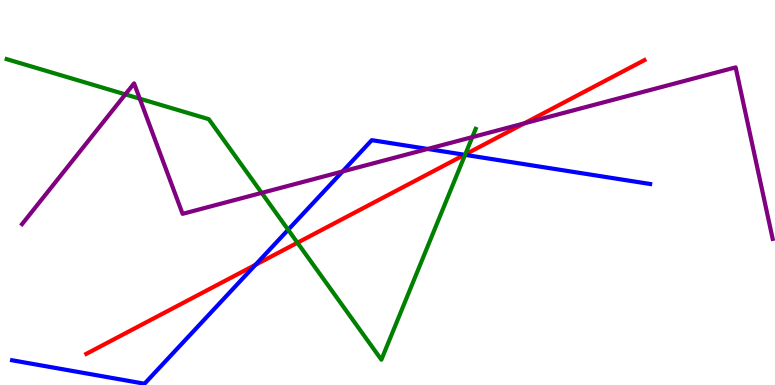[{'lines': ['blue', 'red'], 'intersections': [{'x': 3.3, 'y': 3.12}, {'x': 5.99, 'y': 5.98}]}, {'lines': ['green', 'red'], 'intersections': [{'x': 3.84, 'y': 3.7}, {'x': 6.0, 'y': 5.99}]}, {'lines': ['purple', 'red'], 'intersections': [{'x': 6.77, 'y': 6.8}]}, {'lines': ['blue', 'green'], 'intersections': [{'x': 3.72, 'y': 4.03}, {'x': 6.0, 'y': 5.98}]}, {'lines': ['blue', 'purple'], 'intersections': [{'x': 4.42, 'y': 5.55}, {'x': 5.52, 'y': 6.13}]}, {'lines': ['green', 'purple'], 'intersections': [{'x': 1.62, 'y': 7.55}, {'x': 1.8, 'y': 7.44}, {'x': 3.38, 'y': 4.99}, {'x': 6.09, 'y': 6.44}]}]